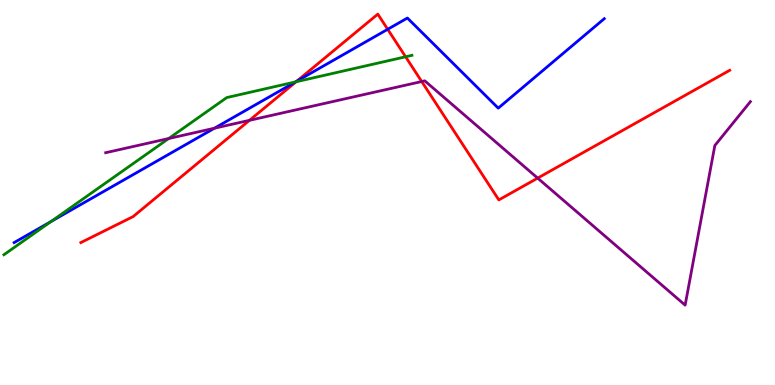[{'lines': ['blue', 'red'], 'intersections': [{'x': 3.83, 'y': 7.89}, {'x': 5.0, 'y': 9.24}]}, {'lines': ['green', 'red'], 'intersections': [{'x': 3.82, 'y': 7.88}, {'x': 5.23, 'y': 8.53}]}, {'lines': ['purple', 'red'], 'intersections': [{'x': 3.22, 'y': 6.87}, {'x': 5.44, 'y': 7.88}, {'x': 6.94, 'y': 5.37}]}, {'lines': ['blue', 'green'], 'intersections': [{'x': 0.657, 'y': 4.24}, {'x': 3.81, 'y': 7.87}]}, {'lines': ['blue', 'purple'], 'intersections': [{'x': 2.77, 'y': 6.67}]}, {'lines': ['green', 'purple'], 'intersections': [{'x': 2.18, 'y': 6.4}]}]